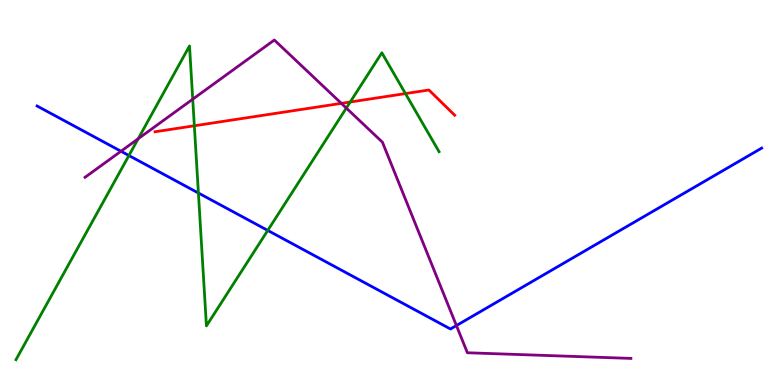[{'lines': ['blue', 'red'], 'intersections': []}, {'lines': ['green', 'red'], 'intersections': [{'x': 2.51, 'y': 6.73}, {'x': 4.52, 'y': 7.35}, {'x': 5.23, 'y': 7.57}]}, {'lines': ['purple', 'red'], 'intersections': [{'x': 4.4, 'y': 7.32}]}, {'lines': ['blue', 'green'], 'intersections': [{'x': 1.66, 'y': 5.96}, {'x': 2.56, 'y': 4.99}, {'x': 3.45, 'y': 4.01}]}, {'lines': ['blue', 'purple'], 'intersections': [{'x': 1.56, 'y': 6.07}, {'x': 5.89, 'y': 1.54}]}, {'lines': ['green', 'purple'], 'intersections': [{'x': 1.78, 'y': 6.4}, {'x': 2.49, 'y': 7.42}, {'x': 4.47, 'y': 7.19}]}]